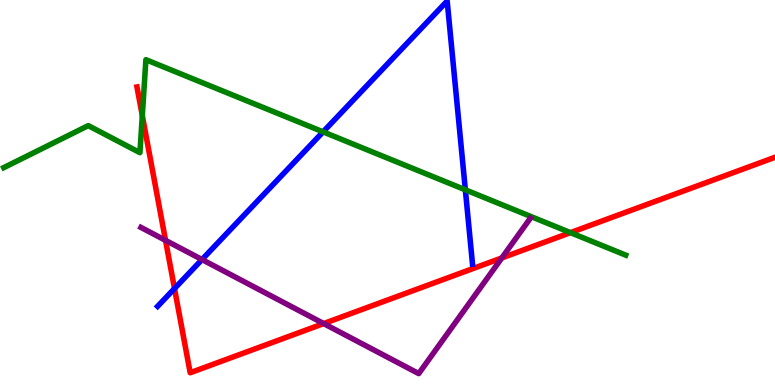[{'lines': ['blue', 'red'], 'intersections': [{'x': 2.25, 'y': 2.51}]}, {'lines': ['green', 'red'], 'intersections': [{'x': 1.84, 'y': 7.0}, {'x': 7.36, 'y': 3.96}]}, {'lines': ['purple', 'red'], 'intersections': [{'x': 2.14, 'y': 3.76}, {'x': 4.18, 'y': 1.6}, {'x': 6.47, 'y': 3.3}]}, {'lines': ['blue', 'green'], 'intersections': [{'x': 4.17, 'y': 6.57}, {'x': 6.0, 'y': 5.07}]}, {'lines': ['blue', 'purple'], 'intersections': [{'x': 2.61, 'y': 3.26}]}, {'lines': ['green', 'purple'], 'intersections': []}]